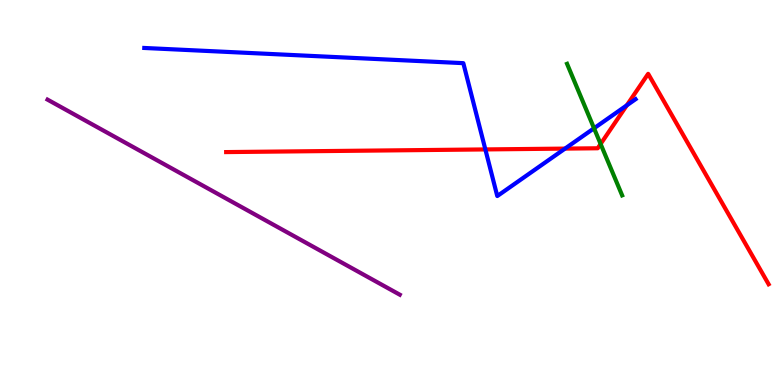[{'lines': ['blue', 'red'], 'intersections': [{'x': 6.26, 'y': 6.12}, {'x': 7.29, 'y': 6.14}, {'x': 8.09, 'y': 7.26}]}, {'lines': ['green', 'red'], 'intersections': [{'x': 7.75, 'y': 6.26}]}, {'lines': ['purple', 'red'], 'intersections': []}, {'lines': ['blue', 'green'], 'intersections': [{'x': 7.67, 'y': 6.67}]}, {'lines': ['blue', 'purple'], 'intersections': []}, {'lines': ['green', 'purple'], 'intersections': []}]